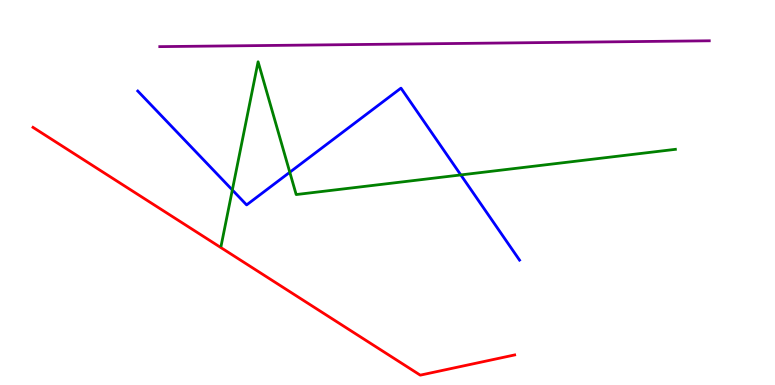[{'lines': ['blue', 'red'], 'intersections': []}, {'lines': ['green', 'red'], 'intersections': []}, {'lines': ['purple', 'red'], 'intersections': []}, {'lines': ['blue', 'green'], 'intersections': [{'x': 3.0, 'y': 5.07}, {'x': 3.74, 'y': 5.53}, {'x': 5.95, 'y': 5.46}]}, {'lines': ['blue', 'purple'], 'intersections': []}, {'lines': ['green', 'purple'], 'intersections': []}]